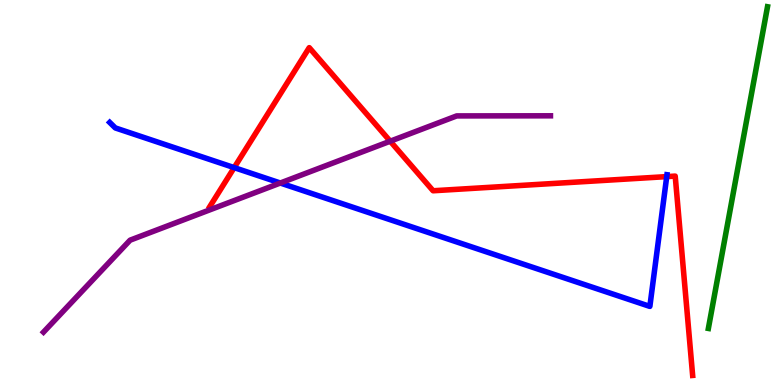[{'lines': ['blue', 'red'], 'intersections': [{'x': 3.02, 'y': 5.65}, {'x': 8.6, 'y': 5.41}]}, {'lines': ['green', 'red'], 'intersections': []}, {'lines': ['purple', 'red'], 'intersections': [{'x': 5.04, 'y': 6.33}]}, {'lines': ['blue', 'green'], 'intersections': []}, {'lines': ['blue', 'purple'], 'intersections': [{'x': 3.62, 'y': 5.25}]}, {'lines': ['green', 'purple'], 'intersections': []}]